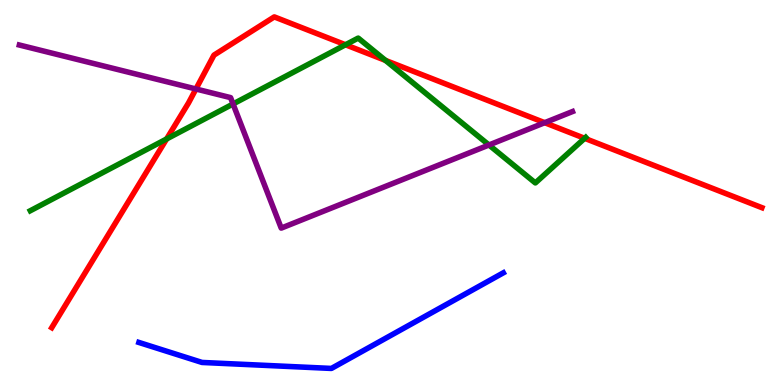[{'lines': ['blue', 'red'], 'intersections': []}, {'lines': ['green', 'red'], 'intersections': [{'x': 2.15, 'y': 6.39}, {'x': 4.46, 'y': 8.84}, {'x': 4.97, 'y': 8.43}, {'x': 7.54, 'y': 6.41}]}, {'lines': ['purple', 'red'], 'intersections': [{'x': 2.53, 'y': 7.69}, {'x': 7.03, 'y': 6.81}]}, {'lines': ['blue', 'green'], 'intersections': []}, {'lines': ['blue', 'purple'], 'intersections': []}, {'lines': ['green', 'purple'], 'intersections': [{'x': 3.01, 'y': 7.3}, {'x': 6.31, 'y': 6.23}]}]